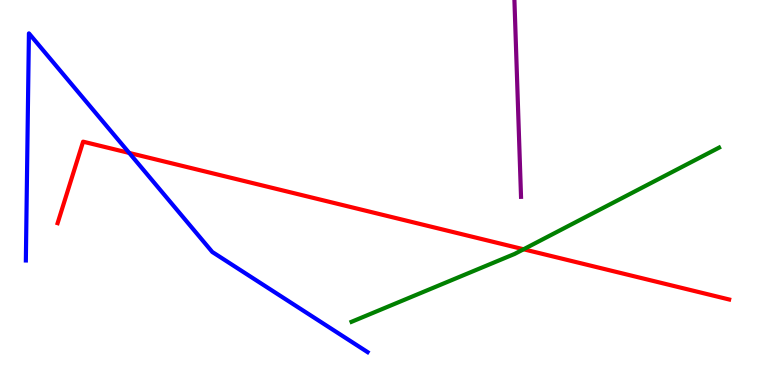[{'lines': ['blue', 'red'], 'intersections': [{'x': 1.67, 'y': 6.03}]}, {'lines': ['green', 'red'], 'intersections': [{'x': 6.76, 'y': 3.53}]}, {'lines': ['purple', 'red'], 'intersections': []}, {'lines': ['blue', 'green'], 'intersections': []}, {'lines': ['blue', 'purple'], 'intersections': []}, {'lines': ['green', 'purple'], 'intersections': []}]